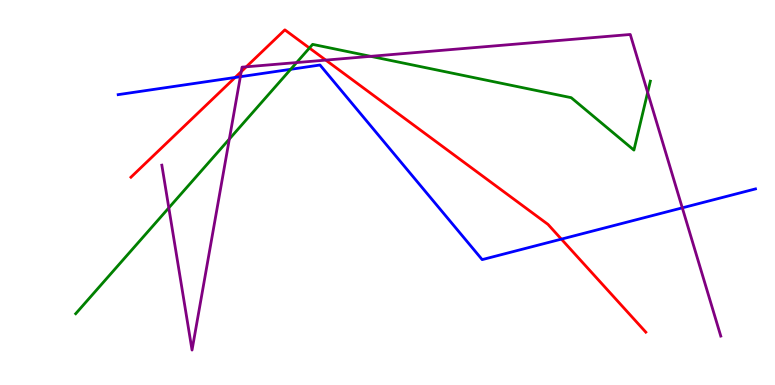[{'lines': ['blue', 'red'], 'intersections': [{'x': 3.03, 'y': 7.99}, {'x': 7.24, 'y': 3.79}]}, {'lines': ['green', 'red'], 'intersections': [{'x': 3.99, 'y': 8.75}]}, {'lines': ['purple', 'red'], 'intersections': [{'x': 3.11, 'y': 8.14}, {'x': 3.18, 'y': 8.26}, {'x': 4.2, 'y': 8.44}]}, {'lines': ['blue', 'green'], 'intersections': [{'x': 3.75, 'y': 8.2}]}, {'lines': ['blue', 'purple'], 'intersections': [{'x': 3.1, 'y': 8.01}, {'x': 8.8, 'y': 4.6}]}, {'lines': ['green', 'purple'], 'intersections': [{'x': 2.18, 'y': 4.6}, {'x': 2.96, 'y': 6.39}, {'x': 3.83, 'y': 8.37}, {'x': 4.78, 'y': 8.54}, {'x': 8.36, 'y': 7.6}]}]